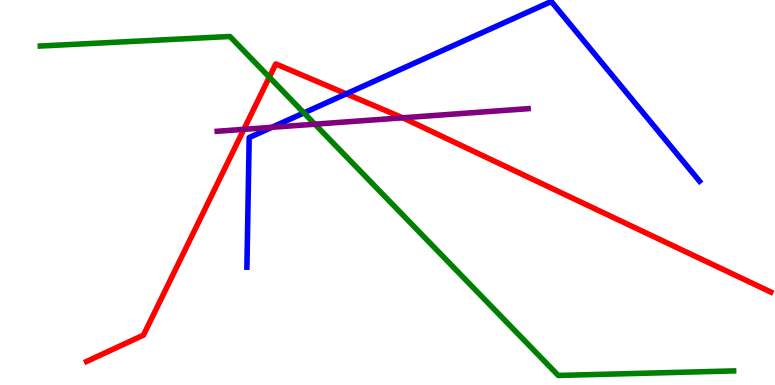[{'lines': ['blue', 'red'], 'intersections': [{'x': 4.47, 'y': 7.56}]}, {'lines': ['green', 'red'], 'intersections': [{'x': 3.47, 'y': 8.0}]}, {'lines': ['purple', 'red'], 'intersections': [{'x': 3.15, 'y': 6.64}, {'x': 5.2, 'y': 6.94}]}, {'lines': ['blue', 'green'], 'intersections': [{'x': 3.92, 'y': 7.07}]}, {'lines': ['blue', 'purple'], 'intersections': [{'x': 3.51, 'y': 6.69}]}, {'lines': ['green', 'purple'], 'intersections': [{'x': 4.06, 'y': 6.77}]}]